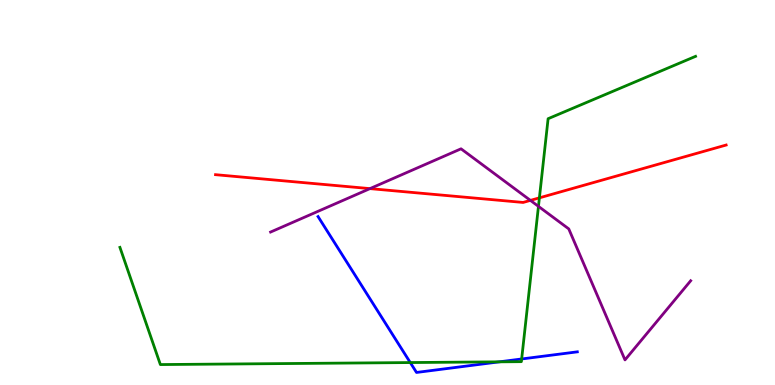[{'lines': ['blue', 'red'], 'intersections': []}, {'lines': ['green', 'red'], 'intersections': [{'x': 6.96, 'y': 4.86}]}, {'lines': ['purple', 'red'], 'intersections': [{'x': 4.77, 'y': 5.1}, {'x': 6.84, 'y': 4.8}]}, {'lines': ['blue', 'green'], 'intersections': [{'x': 5.29, 'y': 0.583}, {'x': 6.44, 'y': 0.602}, {'x': 6.73, 'y': 0.676}]}, {'lines': ['blue', 'purple'], 'intersections': []}, {'lines': ['green', 'purple'], 'intersections': [{'x': 6.95, 'y': 4.64}]}]